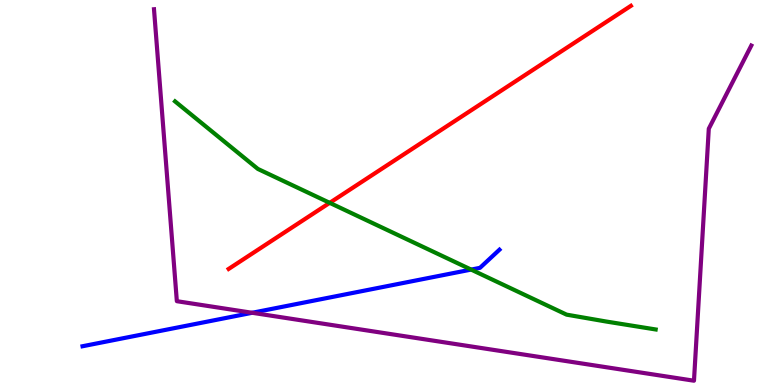[{'lines': ['blue', 'red'], 'intersections': []}, {'lines': ['green', 'red'], 'intersections': [{'x': 4.25, 'y': 4.73}]}, {'lines': ['purple', 'red'], 'intersections': []}, {'lines': ['blue', 'green'], 'intersections': [{'x': 6.08, 'y': 3.0}]}, {'lines': ['blue', 'purple'], 'intersections': [{'x': 3.25, 'y': 1.88}]}, {'lines': ['green', 'purple'], 'intersections': []}]